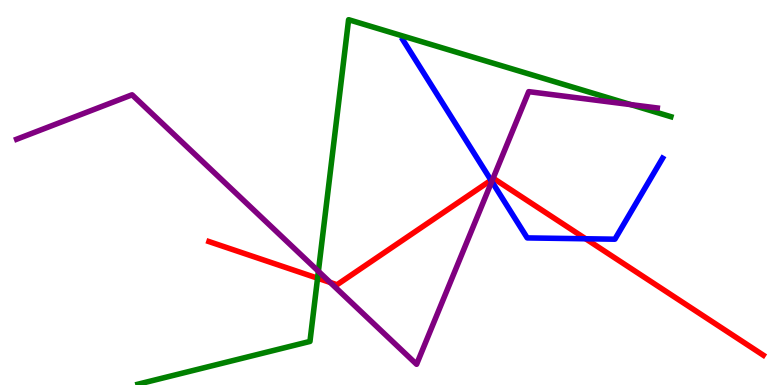[{'lines': ['blue', 'red'], 'intersections': [{'x': 6.34, 'y': 5.32}, {'x': 7.56, 'y': 3.8}]}, {'lines': ['green', 'red'], 'intersections': [{'x': 4.1, 'y': 2.77}]}, {'lines': ['purple', 'red'], 'intersections': [{'x': 4.26, 'y': 2.66}, {'x': 6.36, 'y': 5.35}]}, {'lines': ['blue', 'green'], 'intersections': []}, {'lines': ['blue', 'purple'], 'intersections': [{'x': 6.35, 'y': 5.29}]}, {'lines': ['green', 'purple'], 'intersections': [{'x': 4.11, 'y': 2.95}, {'x': 8.14, 'y': 7.28}]}]